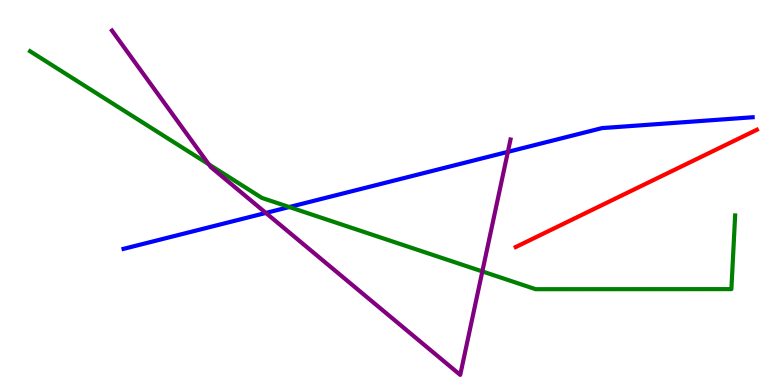[{'lines': ['blue', 'red'], 'intersections': []}, {'lines': ['green', 'red'], 'intersections': []}, {'lines': ['purple', 'red'], 'intersections': []}, {'lines': ['blue', 'green'], 'intersections': [{'x': 3.73, 'y': 4.62}]}, {'lines': ['blue', 'purple'], 'intersections': [{'x': 3.43, 'y': 4.47}, {'x': 6.55, 'y': 6.06}]}, {'lines': ['green', 'purple'], 'intersections': [{'x': 2.69, 'y': 5.73}, {'x': 6.22, 'y': 2.95}]}]